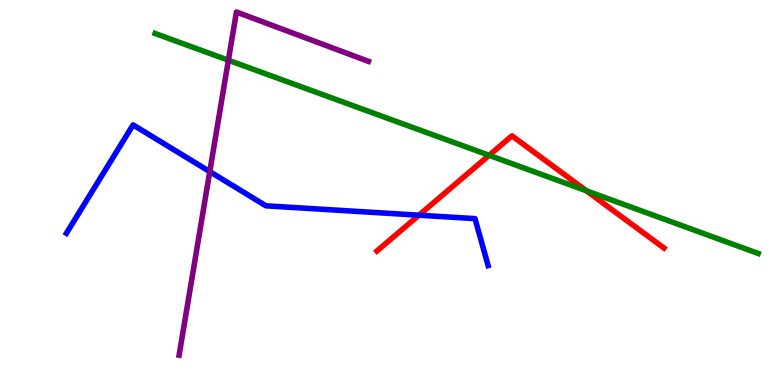[{'lines': ['blue', 'red'], 'intersections': [{'x': 5.41, 'y': 4.41}]}, {'lines': ['green', 'red'], 'intersections': [{'x': 6.31, 'y': 5.97}, {'x': 7.57, 'y': 5.04}]}, {'lines': ['purple', 'red'], 'intersections': []}, {'lines': ['blue', 'green'], 'intersections': []}, {'lines': ['blue', 'purple'], 'intersections': [{'x': 2.71, 'y': 5.54}]}, {'lines': ['green', 'purple'], 'intersections': [{'x': 2.95, 'y': 8.44}]}]